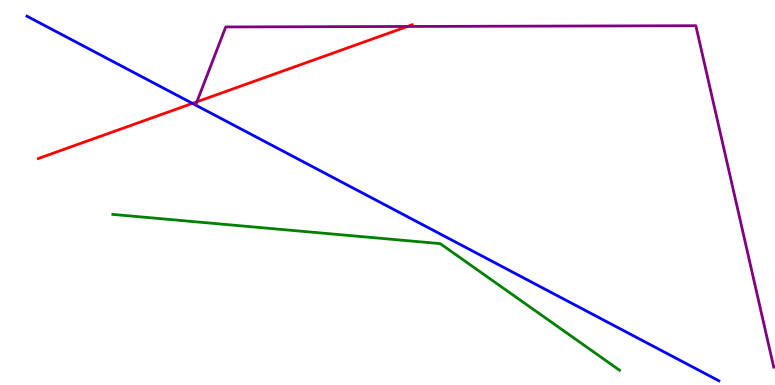[{'lines': ['blue', 'red'], 'intersections': [{'x': 2.48, 'y': 7.31}]}, {'lines': ['green', 'red'], 'intersections': []}, {'lines': ['purple', 'red'], 'intersections': [{'x': 2.54, 'y': 7.36}, {'x': 5.26, 'y': 9.31}]}, {'lines': ['blue', 'green'], 'intersections': []}, {'lines': ['blue', 'purple'], 'intersections': []}, {'lines': ['green', 'purple'], 'intersections': []}]